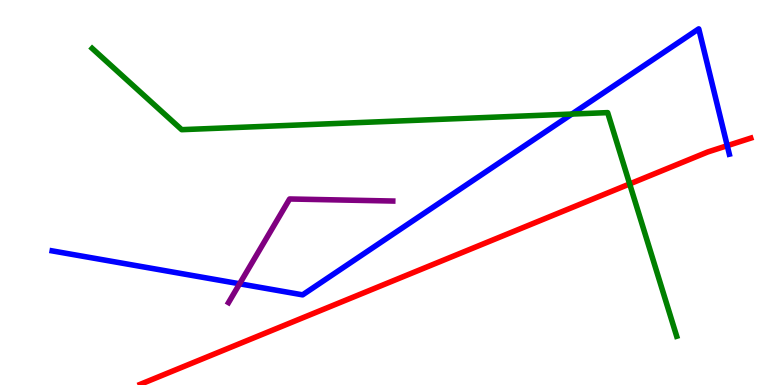[{'lines': ['blue', 'red'], 'intersections': [{'x': 9.38, 'y': 6.22}]}, {'lines': ['green', 'red'], 'intersections': [{'x': 8.12, 'y': 5.22}]}, {'lines': ['purple', 'red'], 'intersections': []}, {'lines': ['blue', 'green'], 'intersections': [{'x': 7.38, 'y': 7.04}]}, {'lines': ['blue', 'purple'], 'intersections': [{'x': 3.09, 'y': 2.63}]}, {'lines': ['green', 'purple'], 'intersections': []}]